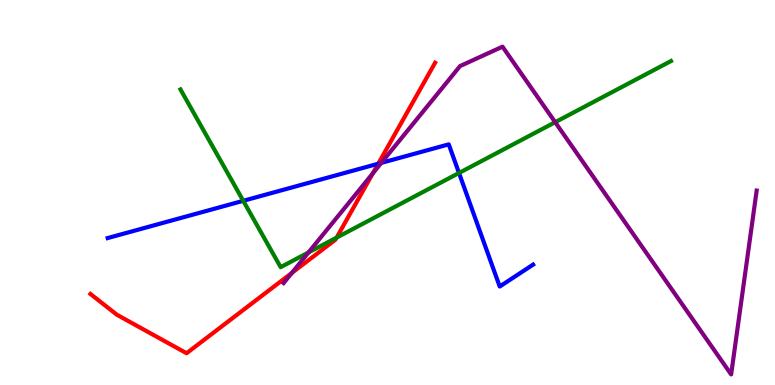[{'lines': ['blue', 'red'], 'intersections': [{'x': 4.88, 'y': 5.75}]}, {'lines': ['green', 'red'], 'intersections': [{'x': 4.34, 'y': 3.83}]}, {'lines': ['purple', 'red'], 'intersections': [{'x': 3.77, 'y': 2.91}, {'x': 4.81, 'y': 5.5}]}, {'lines': ['blue', 'green'], 'intersections': [{'x': 3.14, 'y': 4.78}, {'x': 5.92, 'y': 5.51}]}, {'lines': ['blue', 'purple'], 'intersections': [{'x': 4.92, 'y': 5.77}]}, {'lines': ['green', 'purple'], 'intersections': [{'x': 3.98, 'y': 3.44}, {'x': 7.16, 'y': 6.83}]}]